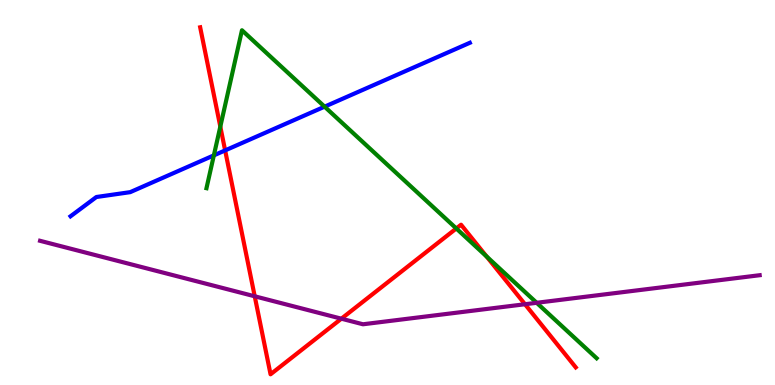[{'lines': ['blue', 'red'], 'intersections': [{'x': 2.91, 'y': 6.09}]}, {'lines': ['green', 'red'], 'intersections': [{'x': 2.84, 'y': 6.71}, {'x': 5.89, 'y': 4.07}, {'x': 6.28, 'y': 3.34}]}, {'lines': ['purple', 'red'], 'intersections': [{'x': 3.29, 'y': 2.3}, {'x': 4.4, 'y': 1.72}, {'x': 6.77, 'y': 2.1}]}, {'lines': ['blue', 'green'], 'intersections': [{'x': 2.76, 'y': 5.96}, {'x': 4.19, 'y': 7.23}]}, {'lines': ['blue', 'purple'], 'intersections': []}, {'lines': ['green', 'purple'], 'intersections': [{'x': 6.92, 'y': 2.14}]}]